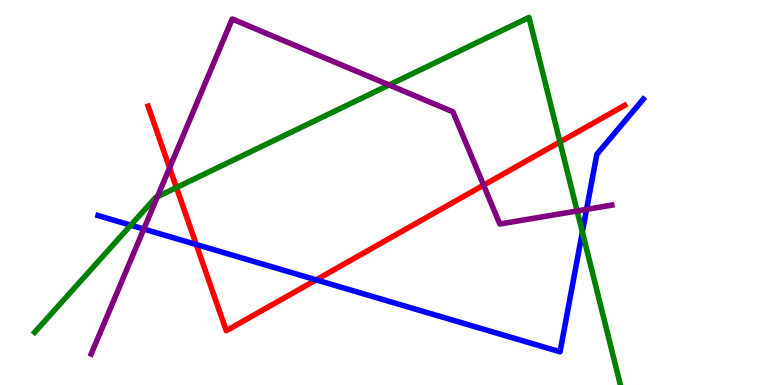[{'lines': ['blue', 'red'], 'intersections': [{'x': 2.53, 'y': 3.65}, {'x': 4.08, 'y': 2.73}]}, {'lines': ['green', 'red'], 'intersections': [{'x': 2.28, 'y': 5.13}, {'x': 7.23, 'y': 6.31}]}, {'lines': ['purple', 'red'], 'intersections': [{'x': 2.19, 'y': 5.64}, {'x': 6.24, 'y': 5.19}]}, {'lines': ['blue', 'green'], 'intersections': [{'x': 1.69, 'y': 4.15}, {'x': 7.51, 'y': 3.97}]}, {'lines': ['blue', 'purple'], 'intersections': [{'x': 1.86, 'y': 4.05}, {'x': 7.57, 'y': 4.56}]}, {'lines': ['green', 'purple'], 'intersections': [{'x': 2.03, 'y': 4.89}, {'x': 5.02, 'y': 7.79}, {'x': 7.45, 'y': 4.52}]}]